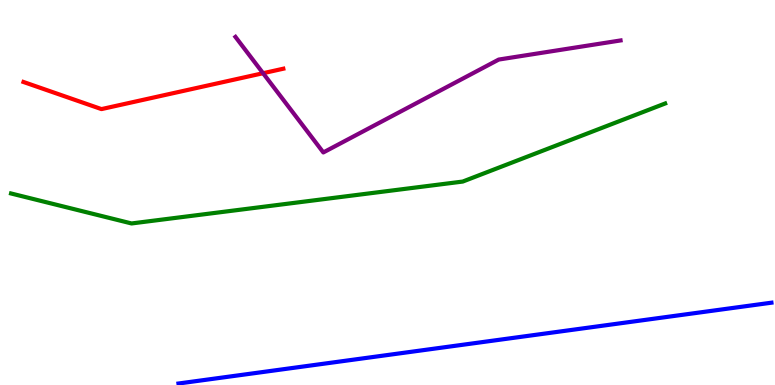[{'lines': ['blue', 'red'], 'intersections': []}, {'lines': ['green', 'red'], 'intersections': []}, {'lines': ['purple', 'red'], 'intersections': [{'x': 3.39, 'y': 8.1}]}, {'lines': ['blue', 'green'], 'intersections': []}, {'lines': ['blue', 'purple'], 'intersections': []}, {'lines': ['green', 'purple'], 'intersections': []}]